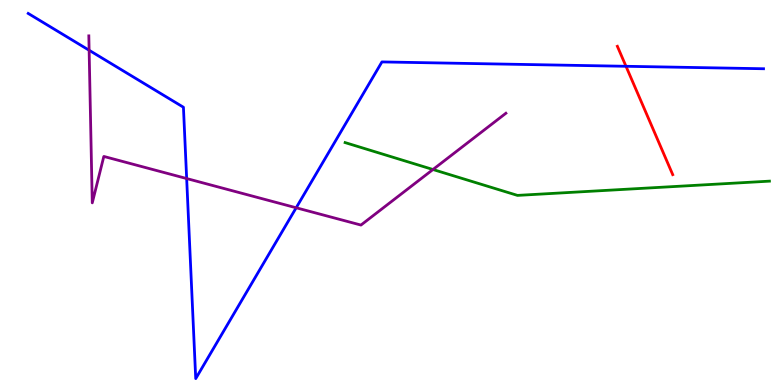[{'lines': ['blue', 'red'], 'intersections': [{'x': 8.08, 'y': 8.28}]}, {'lines': ['green', 'red'], 'intersections': []}, {'lines': ['purple', 'red'], 'intersections': []}, {'lines': ['blue', 'green'], 'intersections': []}, {'lines': ['blue', 'purple'], 'intersections': [{'x': 1.15, 'y': 8.69}, {'x': 2.41, 'y': 5.36}, {'x': 3.82, 'y': 4.6}]}, {'lines': ['green', 'purple'], 'intersections': [{'x': 5.59, 'y': 5.6}]}]